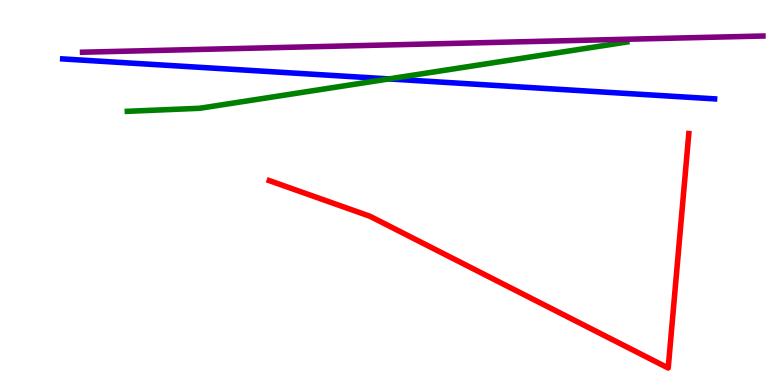[{'lines': ['blue', 'red'], 'intersections': []}, {'lines': ['green', 'red'], 'intersections': []}, {'lines': ['purple', 'red'], 'intersections': []}, {'lines': ['blue', 'green'], 'intersections': [{'x': 5.02, 'y': 7.95}]}, {'lines': ['blue', 'purple'], 'intersections': []}, {'lines': ['green', 'purple'], 'intersections': []}]